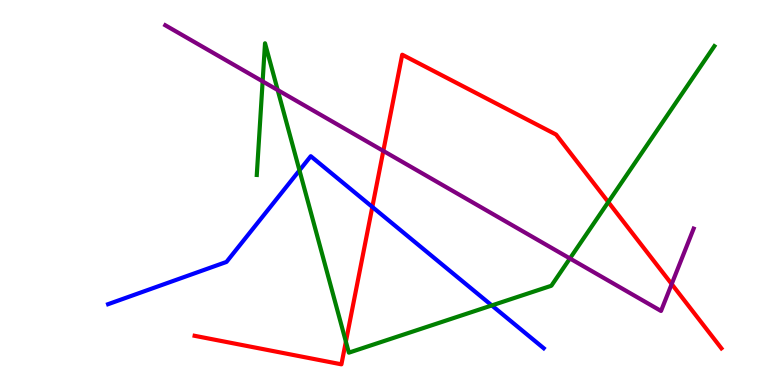[{'lines': ['blue', 'red'], 'intersections': [{'x': 4.8, 'y': 4.62}]}, {'lines': ['green', 'red'], 'intersections': [{'x': 4.46, 'y': 1.13}, {'x': 7.85, 'y': 4.75}]}, {'lines': ['purple', 'red'], 'intersections': [{'x': 4.95, 'y': 6.08}, {'x': 8.67, 'y': 2.62}]}, {'lines': ['blue', 'green'], 'intersections': [{'x': 3.86, 'y': 5.57}, {'x': 6.35, 'y': 2.07}]}, {'lines': ['blue', 'purple'], 'intersections': []}, {'lines': ['green', 'purple'], 'intersections': [{'x': 3.39, 'y': 7.89}, {'x': 3.58, 'y': 7.66}, {'x': 7.35, 'y': 3.29}]}]